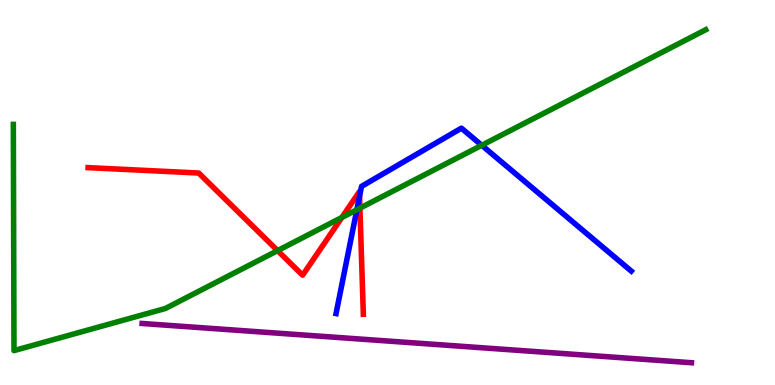[{'lines': ['blue', 'red'], 'intersections': [{'x': 4.64, 'y': 4.9}]}, {'lines': ['green', 'red'], 'intersections': [{'x': 3.58, 'y': 3.49}, {'x': 4.41, 'y': 4.35}, {'x': 4.64, 'y': 4.59}]}, {'lines': ['purple', 'red'], 'intersections': []}, {'lines': ['blue', 'green'], 'intersections': [{'x': 4.6, 'y': 4.55}, {'x': 6.22, 'y': 6.23}]}, {'lines': ['blue', 'purple'], 'intersections': []}, {'lines': ['green', 'purple'], 'intersections': []}]